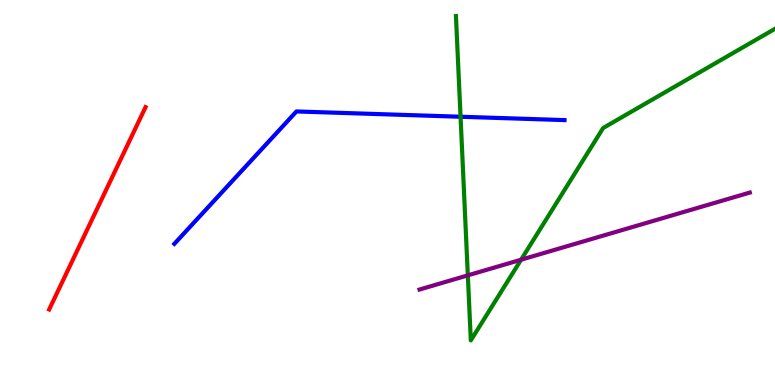[{'lines': ['blue', 'red'], 'intersections': []}, {'lines': ['green', 'red'], 'intersections': []}, {'lines': ['purple', 'red'], 'intersections': []}, {'lines': ['blue', 'green'], 'intersections': [{'x': 5.94, 'y': 6.97}]}, {'lines': ['blue', 'purple'], 'intersections': []}, {'lines': ['green', 'purple'], 'intersections': [{'x': 6.04, 'y': 2.85}, {'x': 6.72, 'y': 3.25}]}]